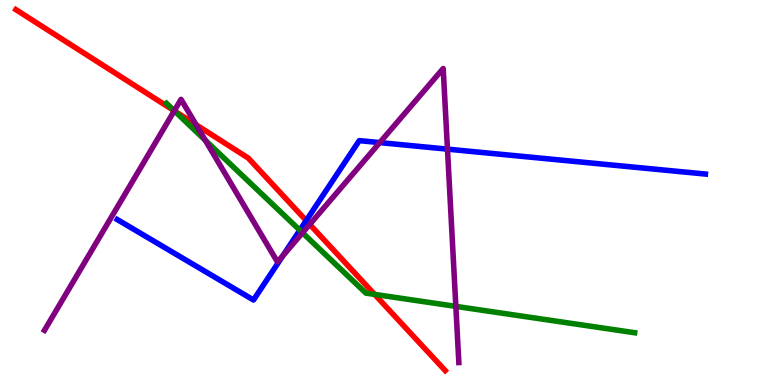[{'lines': ['blue', 'red'], 'intersections': [{'x': 3.95, 'y': 4.27}]}, {'lines': ['green', 'red'], 'intersections': [{'x': 2.25, 'y': 7.12}, {'x': 4.83, 'y': 2.35}]}, {'lines': ['purple', 'red'], 'intersections': [{'x': 2.25, 'y': 7.12}, {'x': 2.53, 'y': 6.76}, {'x': 4.0, 'y': 4.17}]}, {'lines': ['blue', 'green'], 'intersections': [{'x': 3.87, 'y': 4.02}]}, {'lines': ['blue', 'purple'], 'intersections': [{'x': 3.65, 'y': 3.36}, {'x': 4.9, 'y': 6.3}, {'x': 5.77, 'y': 6.13}]}, {'lines': ['green', 'purple'], 'intersections': [{'x': 2.25, 'y': 7.12}, {'x': 2.65, 'y': 6.36}, {'x': 3.9, 'y': 3.95}, {'x': 5.88, 'y': 2.04}]}]